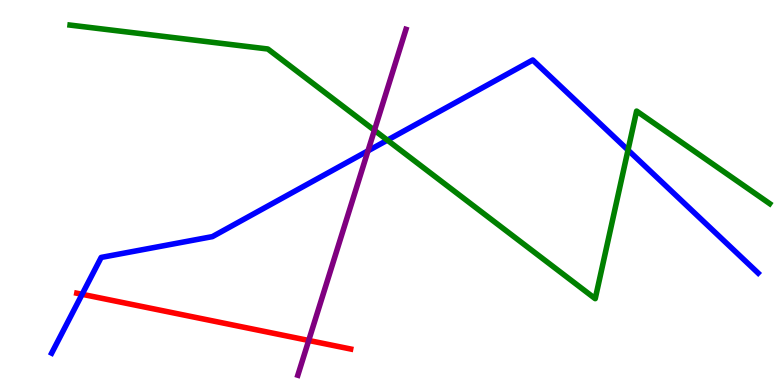[{'lines': ['blue', 'red'], 'intersections': [{'x': 1.06, 'y': 2.36}]}, {'lines': ['green', 'red'], 'intersections': []}, {'lines': ['purple', 'red'], 'intersections': [{'x': 3.98, 'y': 1.16}]}, {'lines': ['blue', 'green'], 'intersections': [{'x': 5.0, 'y': 6.36}, {'x': 8.1, 'y': 6.1}]}, {'lines': ['blue', 'purple'], 'intersections': [{'x': 4.75, 'y': 6.08}]}, {'lines': ['green', 'purple'], 'intersections': [{'x': 4.83, 'y': 6.62}]}]